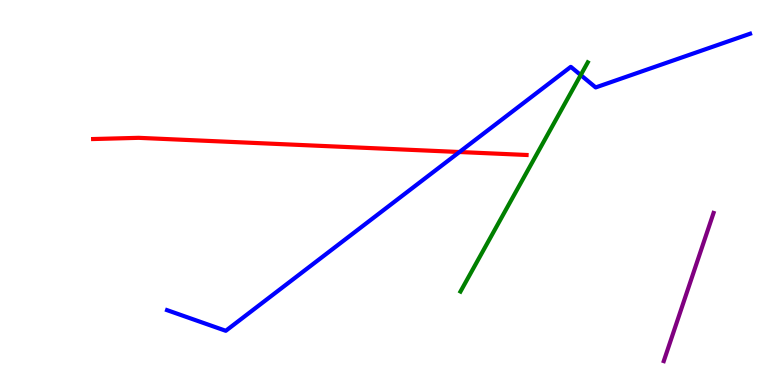[{'lines': ['blue', 'red'], 'intersections': [{'x': 5.93, 'y': 6.05}]}, {'lines': ['green', 'red'], 'intersections': []}, {'lines': ['purple', 'red'], 'intersections': []}, {'lines': ['blue', 'green'], 'intersections': [{'x': 7.49, 'y': 8.05}]}, {'lines': ['blue', 'purple'], 'intersections': []}, {'lines': ['green', 'purple'], 'intersections': []}]